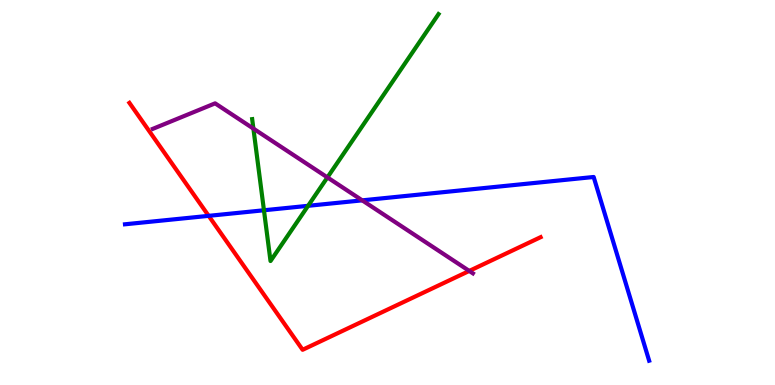[{'lines': ['blue', 'red'], 'intersections': [{'x': 2.69, 'y': 4.39}]}, {'lines': ['green', 'red'], 'intersections': []}, {'lines': ['purple', 'red'], 'intersections': [{'x': 6.06, 'y': 2.96}]}, {'lines': ['blue', 'green'], 'intersections': [{'x': 3.41, 'y': 4.54}, {'x': 3.98, 'y': 4.65}]}, {'lines': ['blue', 'purple'], 'intersections': [{'x': 4.67, 'y': 4.8}]}, {'lines': ['green', 'purple'], 'intersections': [{'x': 3.27, 'y': 6.66}, {'x': 4.22, 'y': 5.39}]}]